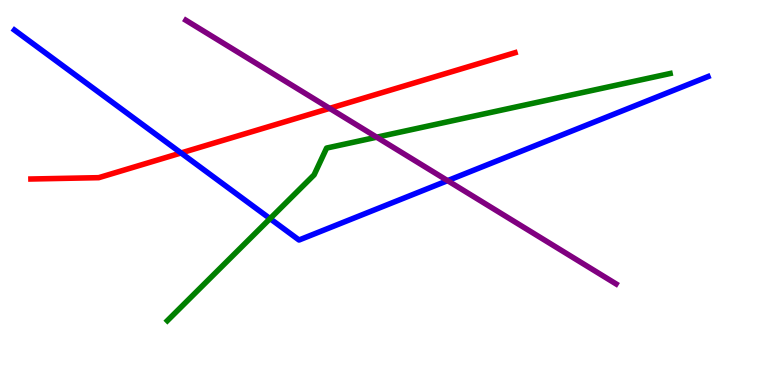[{'lines': ['blue', 'red'], 'intersections': [{'x': 2.34, 'y': 6.03}]}, {'lines': ['green', 'red'], 'intersections': []}, {'lines': ['purple', 'red'], 'intersections': [{'x': 4.25, 'y': 7.19}]}, {'lines': ['blue', 'green'], 'intersections': [{'x': 3.48, 'y': 4.32}]}, {'lines': ['blue', 'purple'], 'intersections': [{'x': 5.78, 'y': 5.31}]}, {'lines': ['green', 'purple'], 'intersections': [{'x': 4.86, 'y': 6.44}]}]